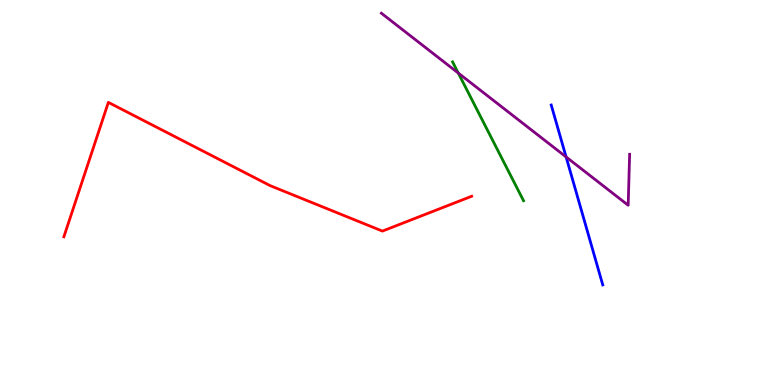[{'lines': ['blue', 'red'], 'intersections': []}, {'lines': ['green', 'red'], 'intersections': []}, {'lines': ['purple', 'red'], 'intersections': []}, {'lines': ['blue', 'green'], 'intersections': []}, {'lines': ['blue', 'purple'], 'intersections': [{'x': 7.3, 'y': 5.92}]}, {'lines': ['green', 'purple'], 'intersections': [{'x': 5.91, 'y': 8.1}]}]